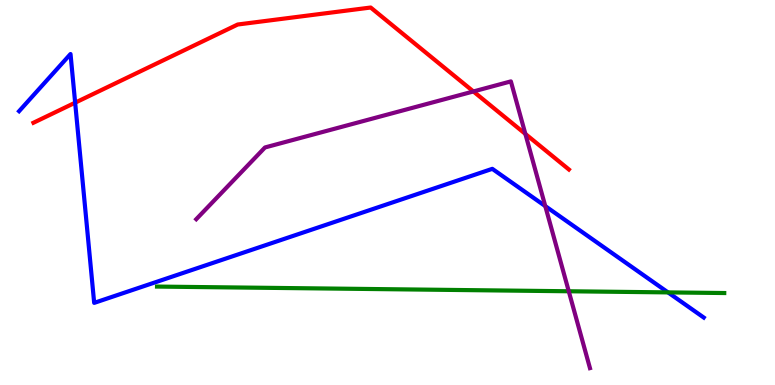[{'lines': ['blue', 'red'], 'intersections': [{'x': 0.97, 'y': 7.33}]}, {'lines': ['green', 'red'], 'intersections': []}, {'lines': ['purple', 'red'], 'intersections': [{'x': 6.11, 'y': 7.62}, {'x': 6.78, 'y': 6.52}]}, {'lines': ['blue', 'green'], 'intersections': [{'x': 8.62, 'y': 2.41}]}, {'lines': ['blue', 'purple'], 'intersections': [{'x': 7.04, 'y': 4.65}]}, {'lines': ['green', 'purple'], 'intersections': [{'x': 7.34, 'y': 2.43}]}]